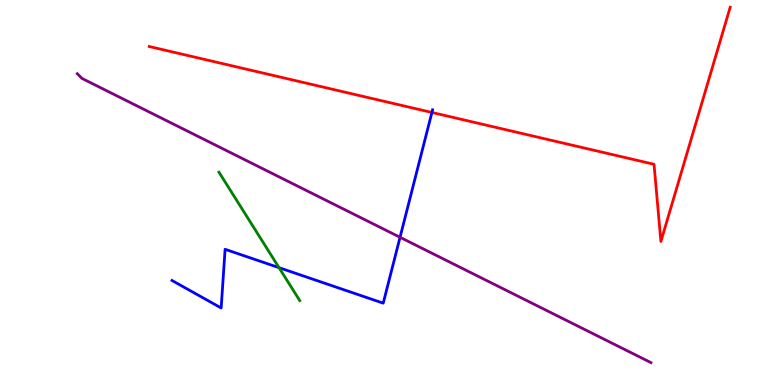[{'lines': ['blue', 'red'], 'intersections': [{'x': 5.57, 'y': 7.08}]}, {'lines': ['green', 'red'], 'intersections': []}, {'lines': ['purple', 'red'], 'intersections': []}, {'lines': ['blue', 'green'], 'intersections': [{'x': 3.6, 'y': 3.05}]}, {'lines': ['blue', 'purple'], 'intersections': [{'x': 5.16, 'y': 3.84}]}, {'lines': ['green', 'purple'], 'intersections': []}]